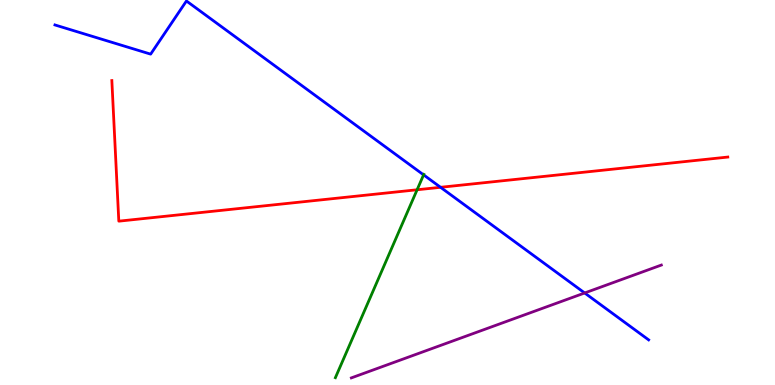[{'lines': ['blue', 'red'], 'intersections': [{'x': 5.68, 'y': 5.14}]}, {'lines': ['green', 'red'], 'intersections': [{'x': 5.38, 'y': 5.07}]}, {'lines': ['purple', 'red'], 'intersections': []}, {'lines': ['blue', 'green'], 'intersections': [{'x': 5.47, 'y': 5.46}]}, {'lines': ['blue', 'purple'], 'intersections': [{'x': 7.54, 'y': 2.39}]}, {'lines': ['green', 'purple'], 'intersections': []}]